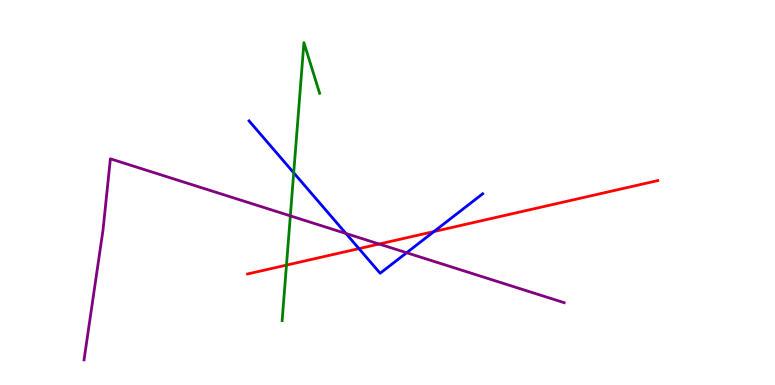[{'lines': ['blue', 'red'], 'intersections': [{'x': 4.63, 'y': 3.54}, {'x': 5.6, 'y': 3.99}]}, {'lines': ['green', 'red'], 'intersections': [{'x': 3.7, 'y': 3.11}]}, {'lines': ['purple', 'red'], 'intersections': [{'x': 4.89, 'y': 3.66}]}, {'lines': ['blue', 'green'], 'intersections': [{'x': 3.79, 'y': 5.51}]}, {'lines': ['blue', 'purple'], 'intersections': [{'x': 4.46, 'y': 3.94}, {'x': 5.25, 'y': 3.44}]}, {'lines': ['green', 'purple'], 'intersections': [{'x': 3.75, 'y': 4.39}]}]